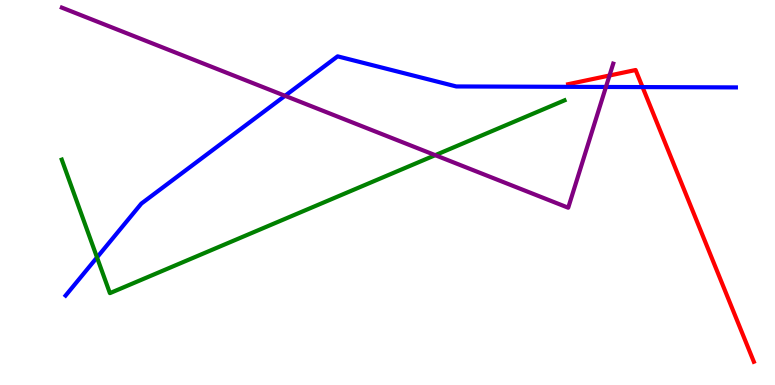[{'lines': ['blue', 'red'], 'intersections': [{'x': 8.29, 'y': 7.74}]}, {'lines': ['green', 'red'], 'intersections': []}, {'lines': ['purple', 'red'], 'intersections': [{'x': 7.86, 'y': 8.04}]}, {'lines': ['blue', 'green'], 'intersections': [{'x': 1.25, 'y': 3.31}]}, {'lines': ['blue', 'purple'], 'intersections': [{'x': 3.68, 'y': 7.51}, {'x': 7.82, 'y': 7.74}]}, {'lines': ['green', 'purple'], 'intersections': [{'x': 5.62, 'y': 5.97}]}]